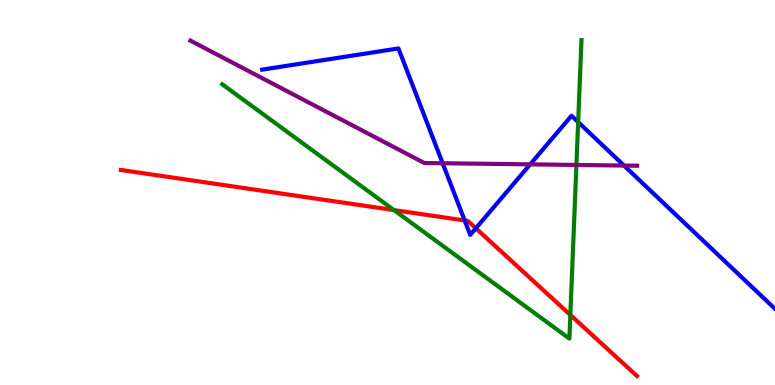[{'lines': ['blue', 'red'], 'intersections': [{'x': 6.0, 'y': 4.27}, {'x': 6.14, 'y': 4.07}]}, {'lines': ['green', 'red'], 'intersections': [{'x': 5.08, 'y': 4.54}, {'x': 7.36, 'y': 1.82}]}, {'lines': ['purple', 'red'], 'intersections': []}, {'lines': ['blue', 'green'], 'intersections': [{'x': 7.46, 'y': 6.83}]}, {'lines': ['blue', 'purple'], 'intersections': [{'x': 5.71, 'y': 5.76}, {'x': 6.84, 'y': 5.73}, {'x': 8.05, 'y': 5.7}]}, {'lines': ['green', 'purple'], 'intersections': [{'x': 7.44, 'y': 5.72}]}]